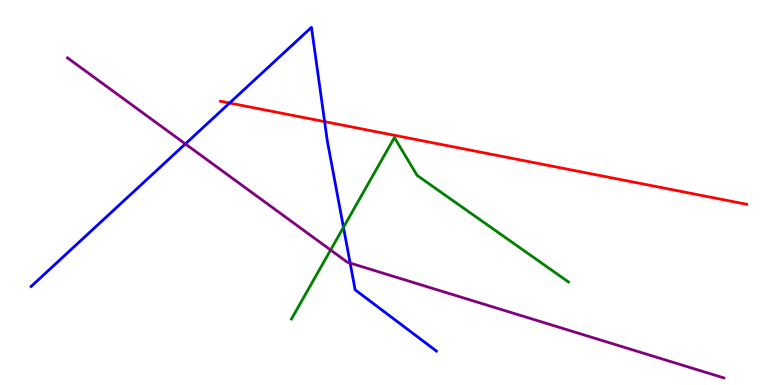[{'lines': ['blue', 'red'], 'intersections': [{'x': 2.96, 'y': 7.32}, {'x': 4.19, 'y': 6.84}]}, {'lines': ['green', 'red'], 'intersections': []}, {'lines': ['purple', 'red'], 'intersections': []}, {'lines': ['blue', 'green'], 'intersections': [{'x': 4.43, 'y': 4.1}]}, {'lines': ['blue', 'purple'], 'intersections': [{'x': 2.39, 'y': 6.26}, {'x': 4.52, 'y': 3.17}]}, {'lines': ['green', 'purple'], 'intersections': [{'x': 4.27, 'y': 3.51}]}]